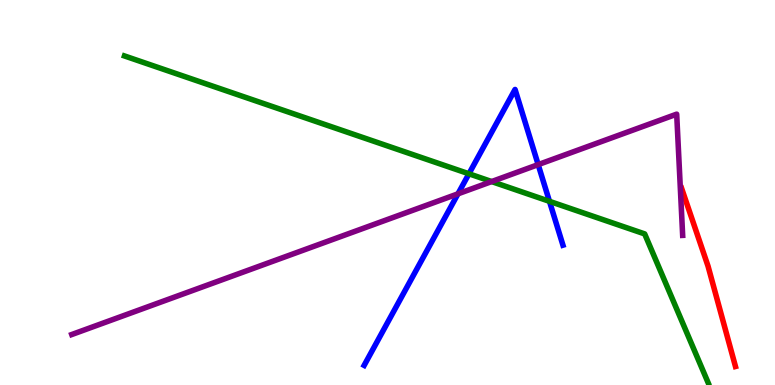[{'lines': ['blue', 'red'], 'intersections': []}, {'lines': ['green', 'red'], 'intersections': []}, {'lines': ['purple', 'red'], 'intersections': []}, {'lines': ['blue', 'green'], 'intersections': [{'x': 6.05, 'y': 5.49}, {'x': 7.09, 'y': 4.77}]}, {'lines': ['blue', 'purple'], 'intersections': [{'x': 5.91, 'y': 4.97}, {'x': 6.94, 'y': 5.72}]}, {'lines': ['green', 'purple'], 'intersections': [{'x': 6.34, 'y': 5.28}]}]